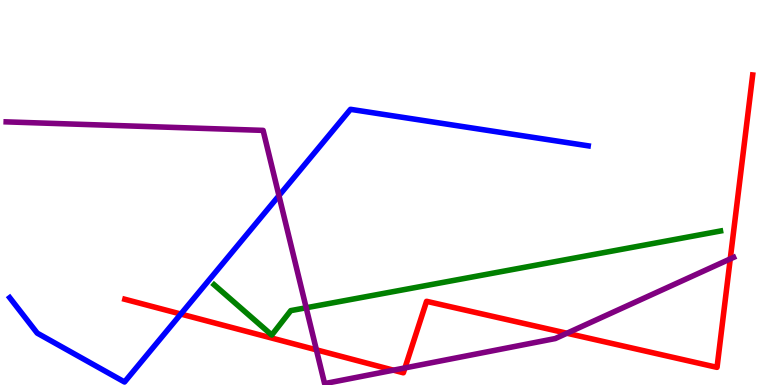[{'lines': ['blue', 'red'], 'intersections': [{'x': 2.33, 'y': 1.84}]}, {'lines': ['green', 'red'], 'intersections': []}, {'lines': ['purple', 'red'], 'intersections': [{'x': 4.08, 'y': 0.913}, {'x': 5.08, 'y': 0.385}, {'x': 5.23, 'y': 0.444}, {'x': 7.32, 'y': 1.34}, {'x': 9.42, 'y': 3.28}]}, {'lines': ['blue', 'green'], 'intersections': []}, {'lines': ['blue', 'purple'], 'intersections': [{'x': 3.6, 'y': 4.92}]}, {'lines': ['green', 'purple'], 'intersections': [{'x': 3.95, 'y': 2.01}]}]